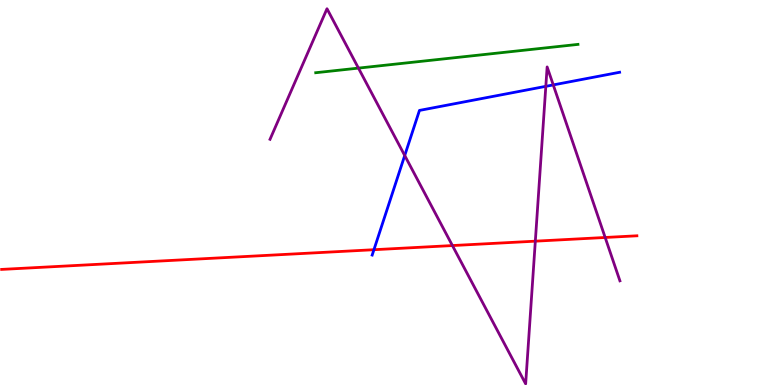[{'lines': ['blue', 'red'], 'intersections': [{'x': 4.82, 'y': 3.51}]}, {'lines': ['green', 'red'], 'intersections': []}, {'lines': ['purple', 'red'], 'intersections': [{'x': 5.84, 'y': 3.62}, {'x': 6.91, 'y': 3.74}, {'x': 7.81, 'y': 3.83}]}, {'lines': ['blue', 'green'], 'intersections': []}, {'lines': ['blue', 'purple'], 'intersections': [{'x': 5.22, 'y': 5.96}, {'x': 7.04, 'y': 7.76}, {'x': 7.14, 'y': 7.79}]}, {'lines': ['green', 'purple'], 'intersections': [{'x': 4.63, 'y': 8.23}]}]